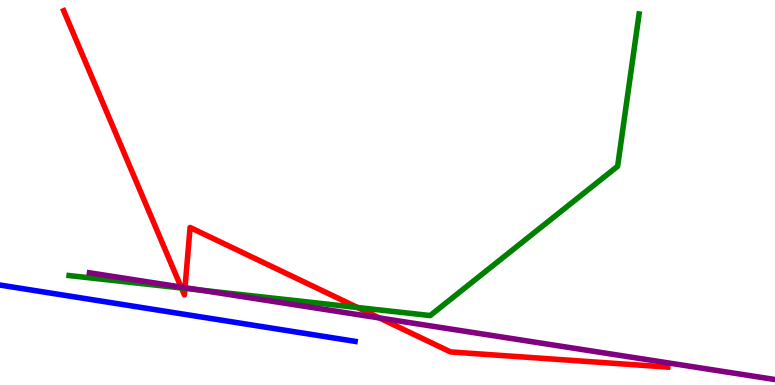[{'lines': ['blue', 'red'], 'intersections': []}, {'lines': ['green', 'red'], 'intersections': [{'x': 2.34, 'y': 2.52}, {'x': 2.39, 'y': 2.51}, {'x': 4.61, 'y': 2.01}]}, {'lines': ['purple', 'red'], 'intersections': [{'x': 2.34, 'y': 2.54}, {'x': 2.39, 'y': 2.53}, {'x': 4.9, 'y': 1.74}]}, {'lines': ['blue', 'green'], 'intersections': []}, {'lines': ['blue', 'purple'], 'intersections': []}, {'lines': ['green', 'purple'], 'intersections': [{'x': 2.59, 'y': 2.46}]}]